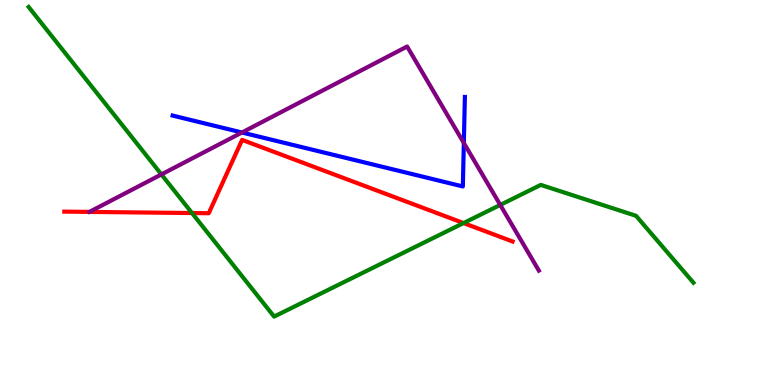[{'lines': ['blue', 'red'], 'intersections': []}, {'lines': ['green', 'red'], 'intersections': [{'x': 2.48, 'y': 4.47}, {'x': 5.98, 'y': 4.21}]}, {'lines': ['purple', 'red'], 'intersections': []}, {'lines': ['blue', 'green'], 'intersections': []}, {'lines': ['blue', 'purple'], 'intersections': [{'x': 3.12, 'y': 6.56}, {'x': 5.98, 'y': 6.29}]}, {'lines': ['green', 'purple'], 'intersections': [{'x': 2.08, 'y': 5.47}, {'x': 6.45, 'y': 4.68}]}]